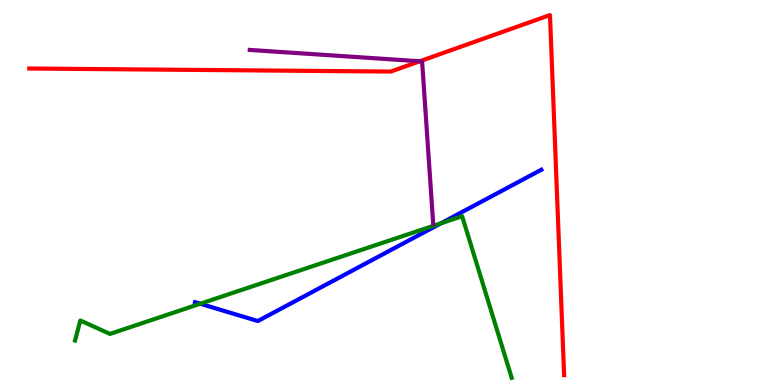[{'lines': ['blue', 'red'], 'intersections': []}, {'lines': ['green', 'red'], 'intersections': []}, {'lines': ['purple', 'red'], 'intersections': [{'x': 5.42, 'y': 8.41}]}, {'lines': ['blue', 'green'], 'intersections': [{'x': 2.58, 'y': 2.11}, {'x': 5.69, 'y': 4.2}]}, {'lines': ['blue', 'purple'], 'intersections': []}, {'lines': ['green', 'purple'], 'intersections': []}]